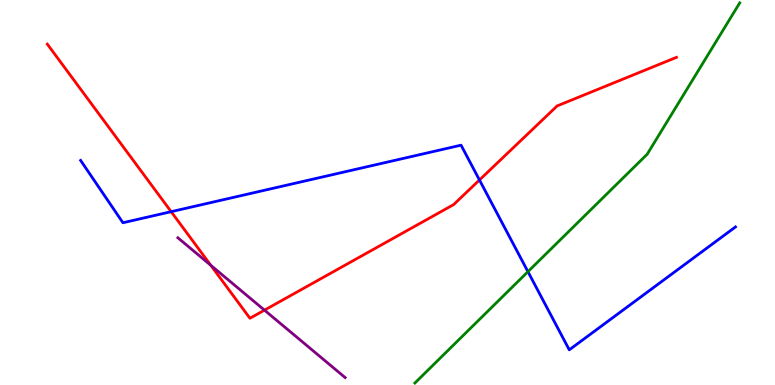[{'lines': ['blue', 'red'], 'intersections': [{'x': 2.21, 'y': 4.5}, {'x': 6.19, 'y': 5.33}]}, {'lines': ['green', 'red'], 'intersections': []}, {'lines': ['purple', 'red'], 'intersections': [{'x': 2.72, 'y': 3.11}, {'x': 3.41, 'y': 1.94}]}, {'lines': ['blue', 'green'], 'intersections': [{'x': 6.81, 'y': 2.94}]}, {'lines': ['blue', 'purple'], 'intersections': []}, {'lines': ['green', 'purple'], 'intersections': []}]